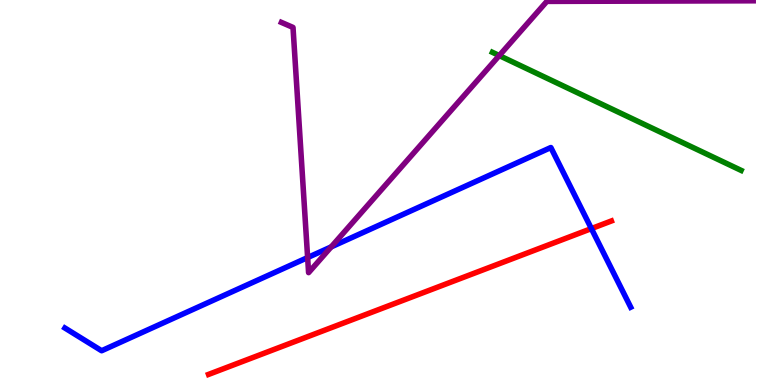[{'lines': ['blue', 'red'], 'intersections': [{'x': 7.63, 'y': 4.06}]}, {'lines': ['green', 'red'], 'intersections': []}, {'lines': ['purple', 'red'], 'intersections': []}, {'lines': ['blue', 'green'], 'intersections': []}, {'lines': ['blue', 'purple'], 'intersections': [{'x': 3.97, 'y': 3.31}, {'x': 4.27, 'y': 3.59}]}, {'lines': ['green', 'purple'], 'intersections': [{'x': 6.44, 'y': 8.56}]}]